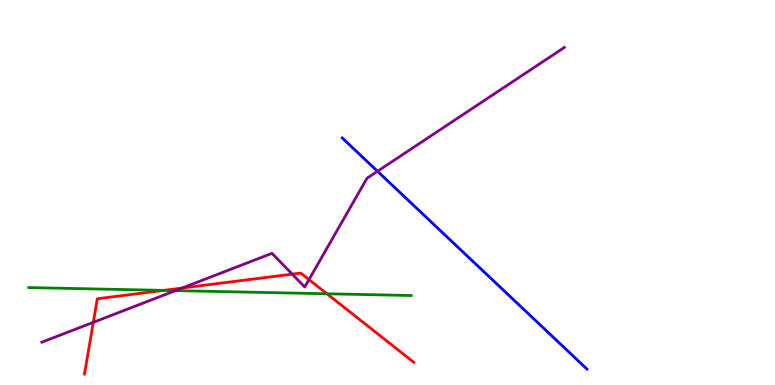[{'lines': ['blue', 'red'], 'intersections': []}, {'lines': ['green', 'red'], 'intersections': [{'x': 2.11, 'y': 2.46}, {'x': 4.22, 'y': 2.37}]}, {'lines': ['purple', 'red'], 'intersections': [{'x': 1.2, 'y': 1.63}, {'x': 2.35, 'y': 2.52}, {'x': 3.77, 'y': 2.88}, {'x': 3.99, 'y': 2.74}]}, {'lines': ['blue', 'green'], 'intersections': []}, {'lines': ['blue', 'purple'], 'intersections': [{'x': 4.87, 'y': 5.55}]}, {'lines': ['green', 'purple'], 'intersections': [{'x': 2.26, 'y': 2.45}]}]